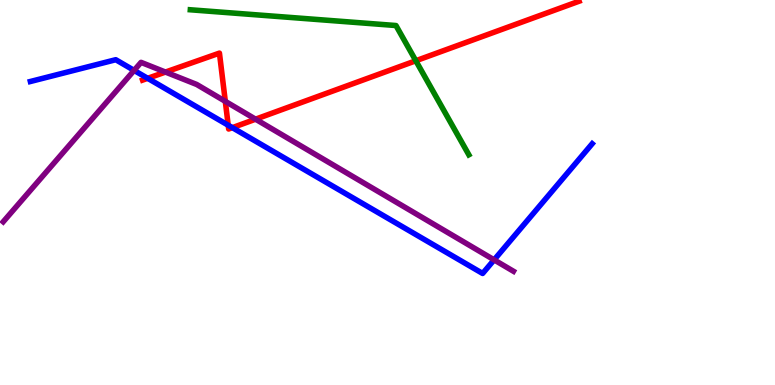[{'lines': ['blue', 'red'], 'intersections': [{'x': 1.91, 'y': 7.97}, {'x': 2.94, 'y': 6.75}, {'x': 3.0, 'y': 6.68}]}, {'lines': ['green', 'red'], 'intersections': [{'x': 5.37, 'y': 8.42}]}, {'lines': ['purple', 'red'], 'intersections': [{'x': 2.14, 'y': 8.13}, {'x': 2.91, 'y': 7.37}, {'x': 3.3, 'y': 6.9}]}, {'lines': ['blue', 'green'], 'intersections': []}, {'lines': ['blue', 'purple'], 'intersections': [{'x': 1.73, 'y': 8.17}, {'x': 6.38, 'y': 3.25}]}, {'lines': ['green', 'purple'], 'intersections': []}]